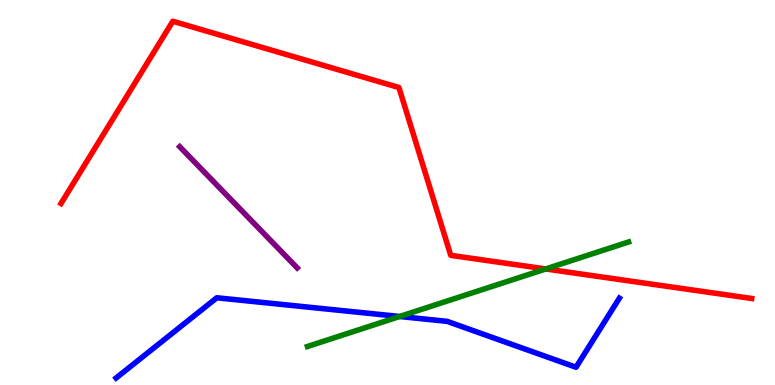[{'lines': ['blue', 'red'], 'intersections': []}, {'lines': ['green', 'red'], 'intersections': [{'x': 7.04, 'y': 3.01}]}, {'lines': ['purple', 'red'], 'intersections': []}, {'lines': ['blue', 'green'], 'intersections': [{'x': 5.16, 'y': 1.78}]}, {'lines': ['blue', 'purple'], 'intersections': []}, {'lines': ['green', 'purple'], 'intersections': []}]